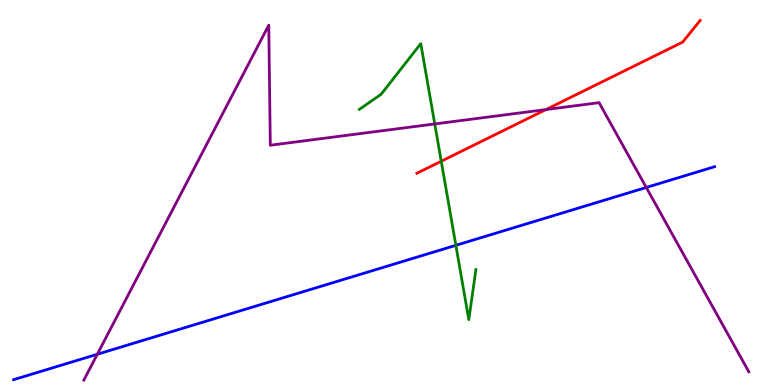[{'lines': ['blue', 'red'], 'intersections': []}, {'lines': ['green', 'red'], 'intersections': [{'x': 5.69, 'y': 5.81}]}, {'lines': ['purple', 'red'], 'intersections': [{'x': 7.05, 'y': 7.15}]}, {'lines': ['blue', 'green'], 'intersections': [{'x': 5.88, 'y': 3.63}]}, {'lines': ['blue', 'purple'], 'intersections': [{'x': 1.26, 'y': 0.798}, {'x': 8.34, 'y': 5.13}]}, {'lines': ['green', 'purple'], 'intersections': [{'x': 5.61, 'y': 6.78}]}]